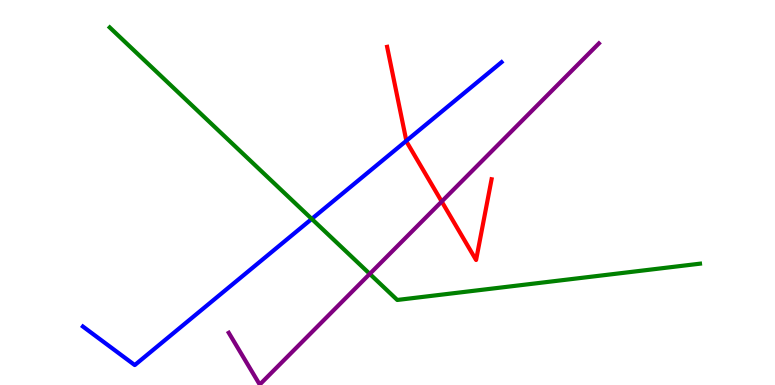[{'lines': ['blue', 'red'], 'intersections': [{'x': 5.24, 'y': 6.34}]}, {'lines': ['green', 'red'], 'intersections': []}, {'lines': ['purple', 'red'], 'intersections': [{'x': 5.7, 'y': 4.77}]}, {'lines': ['blue', 'green'], 'intersections': [{'x': 4.02, 'y': 4.31}]}, {'lines': ['blue', 'purple'], 'intersections': []}, {'lines': ['green', 'purple'], 'intersections': [{'x': 4.77, 'y': 2.89}]}]